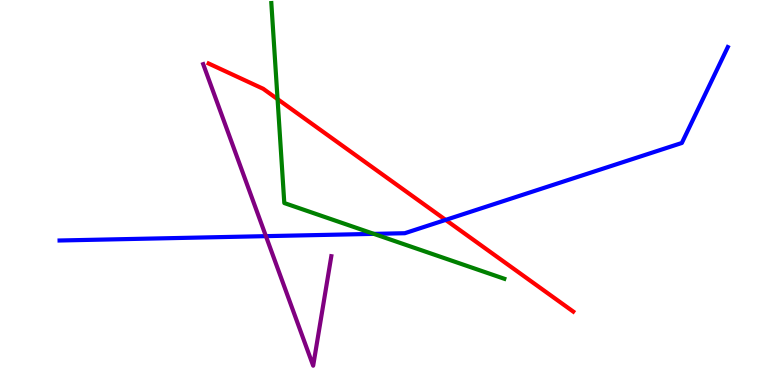[{'lines': ['blue', 'red'], 'intersections': [{'x': 5.75, 'y': 4.29}]}, {'lines': ['green', 'red'], 'intersections': [{'x': 3.58, 'y': 7.43}]}, {'lines': ['purple', 'red'], 'intersections': []}, {'lines': ['blue', 'green'], 'intersections': [{'x': 4.82, 'y': 3.93}]}, {'lines': ['blue', 'purple'], 'intersections': [{'x': 3.43, 'y': 3.87}]}, {'lines': ['green', 'purple'], 'intersections': []}]